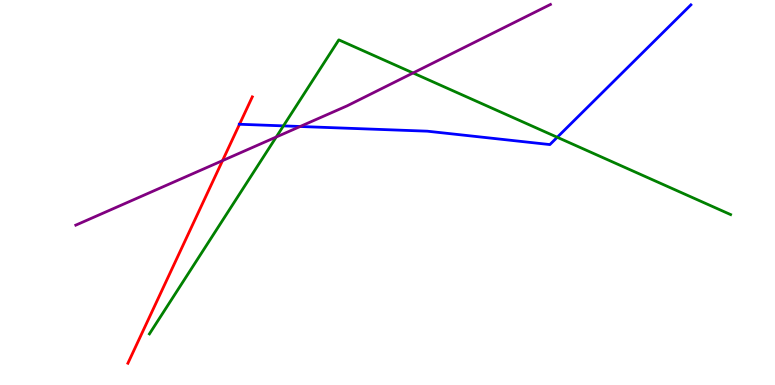[{'lines': ['blue', 'red'], 'intersections': [{'x': 3.09, 'y': 6.77}]}, {'lines': ['green', 'red'], 'intersections': []}, {'lines': ['purple', 'red'], 'intersections': [{'x': 2.87, 'y': 5.83}]}, {'lines': ['blue', 'green'], 'intersections': [{'x': 3.66, 'y': 6.73}, {'x': 7.19, 'y': 6.43}]}, {'lines': ['blue', 'purple'], 'intersections': [{'x': 3.87, 'y': 6.71}]}, {'lines': ['green', 'purple'], 'intersections': [{'x': 3.56, 'y': 6.44}, {'x': 5.33, 'y': 8.1}]}]